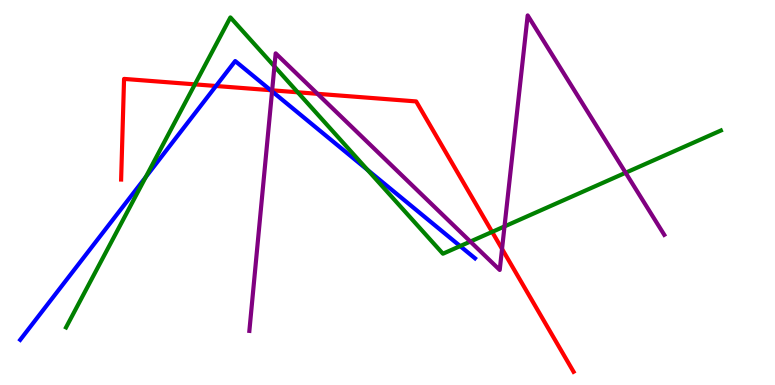[{'lines': ['blue', 'red'], 'intersections': [{'x': 2.79, 'y': 7.77}, {'x': 3.49, 'y': 7.66}]}, {'lines': ['green', 'red'], 'intersections': [{'x': 2.51, 'y': 7.81}, {'x': 3.84, 'y': 7.6}, {'x': 6.35, 'y': 3.98}]}, {'lines': ['purple', 'red'], 'intersections': [{'x': 3.51, 'y': 7.65}, {'x': 4.1, 'y': 7.56}, {'x': 6.48, 'y': 3.53}]}, {'lines': ['blue', 'green'], 'intersections': [{'x': 1.88, 'y': 5.4}, {'x': 4.74, 'y': 5.59}, {'x': 5.94, 'y': 3.61}]}, {'lines': ['blue', 'purple'], 'intersections': [{'x': 3.51, 'y': 7.63}]}, {'lines': ['green', 'purple'], 'intersections': [{'x': 3.54, 'y': 8.28}, {'x': 6.07, 'y': 3.73}, {'x': 6.51, 'y': 4.12}, {'x': 8.07, 'y': 5.51}]}]